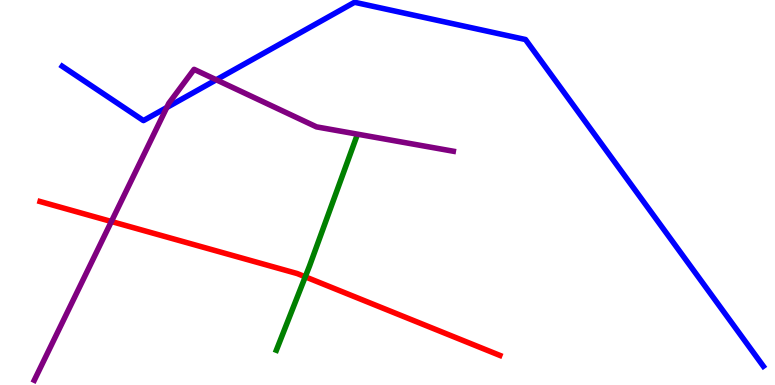[{'lines': ['blue', 'red'], 'intersections': []}, {'lines': ['green', 'red'], 'intersections': [{'x': 3.94, 'y': 2.81}]}, {'lines': ['purple', 'red'], 'intersections': [{'x': 1.44, 'y': 4.25}]}, {'lines': ['blue', 'green'], 'intersections': []}, {'lines': ['blue', 'purple'], 'intersections': [{'x': 2.15, 'y': 7.21}, {'x': 2.79, 'y': 7.93}]}, {'lines': ['green', 'purple'], 'intersections': []}]